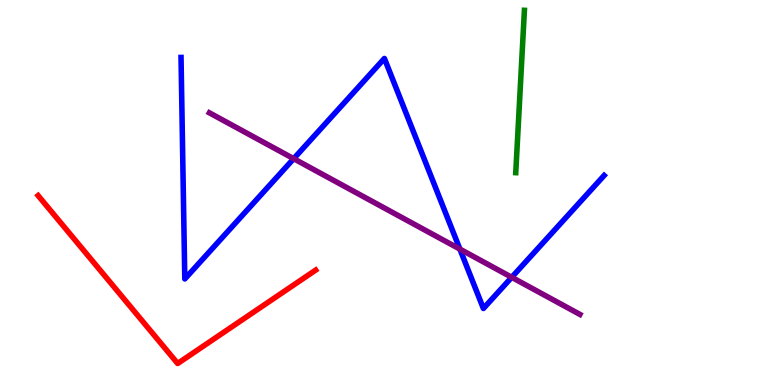[{'lines': ['blue', 'red'], 'intersections': []}, {'lines': ['green', 'red'], 'intersections': []}, {'lines': ['purple', 'red'], 'intersections': []}, {'lines': ['blue', 'green'], 'intersections': []}, {'lines': ['blue', 'purple'], 'intersections': [{'x': 3.79, 'y': 5.88}, {'x': 5.93, 'y': 3.53}, {'x': 6.6, 'y': 2.8}]}, {'lines': ['green', 'purple'], 'intersections': []}]